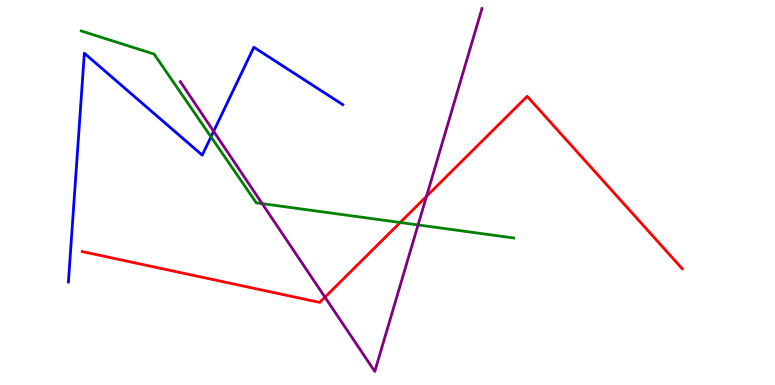[{'lines': ['blue', 'red'], 'intersections': []}, {'lines': ['green', 'red'], 'intersections': [{'x': 5.16, 'y': 4.22}]}, {'lines': ['purple', 'red'], 'intersections': [{'x': 4.19, 'y': 2.28}, {'x': 5.5, 'y': 4.9}]}, {'lines': ['blue', 'green'], 'intersections': [{'x': 2.72, 'y': 6.45}]}, {'lines': ['blue', 'purple'], 'intersections': [{'x': 2.76, 'y': 6.59}]}, {'lines': ['green', 'purple'], 'intersections': [{'x': 3.38, 'y': 4.71}, {'x': 5.39, 'y': 4.16}]}]